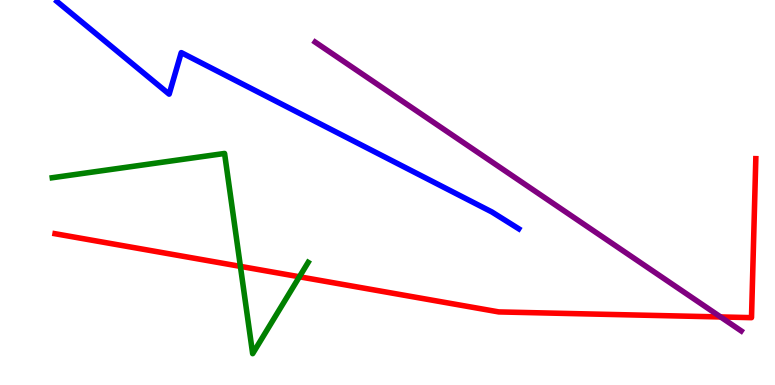[{'lines': ['blue', 'red'], 'intersections': []}, {'lines': ['green', 'red'], 'intersections': [{'x': 3.1, 'y': 3.08}, {'x': 3.86, 'y': 2.81}]}, {'lines': ['purple', 'red'], 'intersections': [{'x': 9.3, 'y': 1.77}]}, {'lines': ['blue', 'green'], 'intersections': []}, {'lines': ['blue', 'purple'], 'intersections': []}, {'lines': ['green', 'purple'], 'intersections': []}]